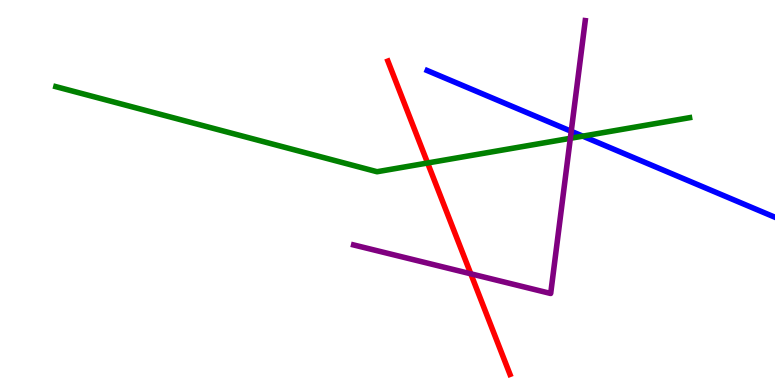[{'lines': ['blue', 'red'], 'intersections': []}, {'lines': ['green', 'red'], 'intersections': [{'x': 5.52, 'y': 5.77}]}, {'lines': ['purple', 'red'], 'intersections': [{'x': 6.07, 'y': 2.89}]}, {'lines': ['blue', 'green'], 'intersections': [{'x': 7.52, 'y': 6.46}]}, {'lines': ['blue', 'purple'], 'intersections': [{'x': 7.37, 'y': 6.59}]}, {'lines': ['green', 'purple'], 'intersections': [{'x': 7.36, 'y': 6.41}]}]